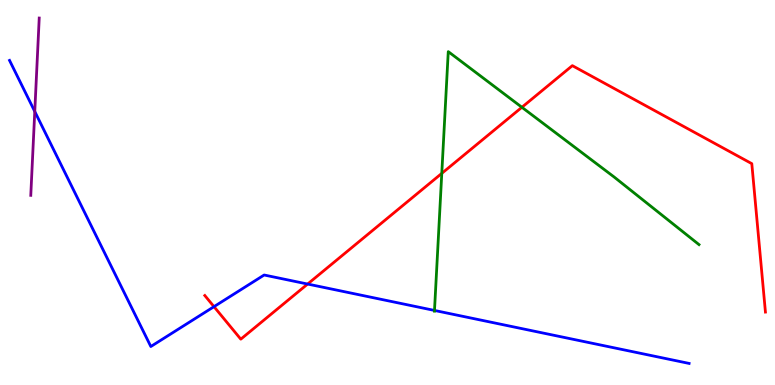[{'lines': ['blue', 'red'], 'intersections': [{'x': 2.76, 'y': 2.03}, {'x': 3.97, 'y': 2.62}]}, {'lines': ['green', 'red'], 'intersections': [{'x': 5.7, 'y': 5.5}, {'x': 6.73, 'y': 7.21}]}, {'lines': ['purple', 'red'], 'intersections': []}, {'lines': ['blue', 'green'], 'intersections': [{'x': 5.61, 'y': 1.94}]}, {'lines': ['blue', 'purple'], 'intersections': [{'x': 0.449, 'y': 7.1}]}, {'lines': ['green', 'purple'], 'intersections': []}]